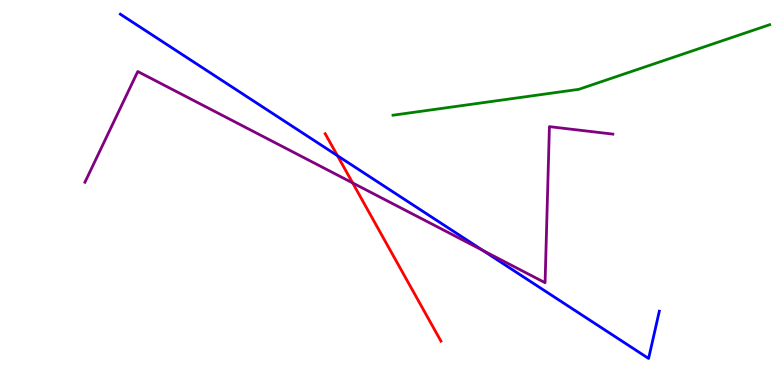[{'lines': ['blue', 'red'], 'intersections': [{'x': 4.35, 'y': 5.96}]}, {'lines': ['green', 'red'], 'intersections': []}, {'lines': ['purple', 'red'], 'intersections': [{'x': 4.55, 'y': 5.25}]}, {'lines': ['blue', 'green'], 'intersections': []}, {'lines': ['blue', 'purple'], 'intersections': [{'x': 6.23, 'y': 3.5}]}, {'lines': ['green', 'purple'], 'intersections': []}]